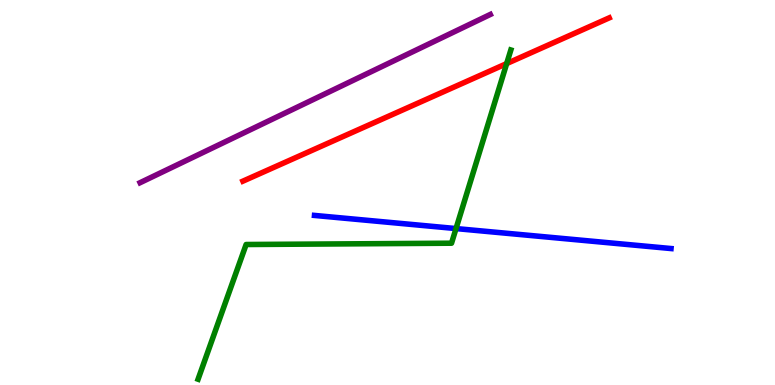[{'lines': ['blue', 'red'], 'intersections': []}, {'lines': ['green', 'red'], 'intersections': [{'x': 6.54, 'y': 8.35}]}, {'lines': ['purple', 'red'], 'intersections': []}, {'lines': ['blue', 'green'], 'intersections': [{'x': 5.88, 'y': 4.06}]}, {'lines': ['blue', 'purple'], 'intersections': []}, {'lines': ['green', 'purple'], 'intersections': []}]